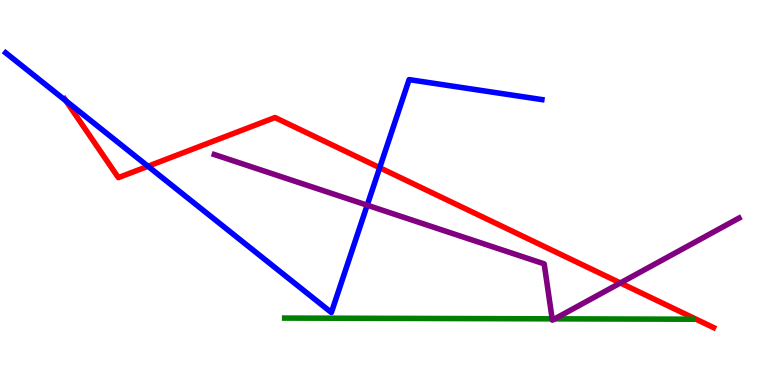[{'lines': ['blue', 'red'], 'intersections': [{'x': 0.851, 'y': 7.38}, {'x': 1.91, 'y': 5.68}, {'x': 4.9, 'y': 5.64}]}, {'lines': ['green', 'red'], 'intersections': []}, {'lines': ['purple', 'red'], 'intersections': [{'x': 8.0, 'y': 2.65}]}, {'lines': ['blue', 'green'], 'intersections': []}, {'lines': ['blue', 'purple'], 'intersections': [{'x': 4.74, 'y': 4.67}]}, {'lines': ['green', 'purple'], 'intersections': [{'x': 7.12, 'y': 1.72}, {'x': 7.16, 'y': 1.72}]}]